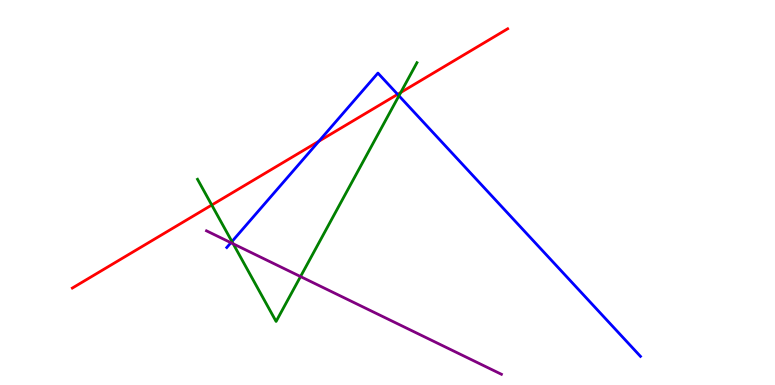[{'lines': ['blue', 'red'], 'intersections': [{'x': 4.11, 'y': 6.33}, {'x': 5.13, 'y': 7.55}]}, {'lines': ['green', 'red'], 'intersections': [{'x': 2.73, 'y': 4.67}, {'x': 5.17, 'y': 7.6}]}, {'lines': ['purple', 'red'], 'intersections': []}, {'lines': ['blue', 'green'], 'intersections': [{'x': 2.99, 'y': 3.73}, {'x': 5.15, 'y': 7.51}]}, {'lines': ['blue', 'purple'], 'intersections': [{'x': 2.98, 'y': 3.7}]}, {'lines': ['green', 'purple'], 'intersections': [{'x': 3.01, 'y': 3.67}, {'x': 3.88, 'y': 2.82}]}]